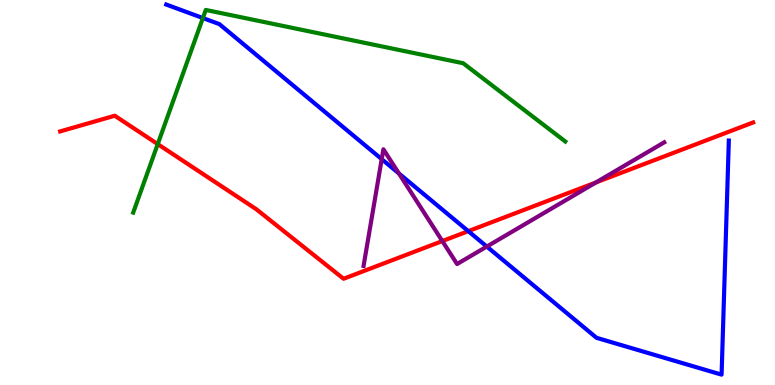[{'lines': ['blue', 'red'], 'intersections': [{'x': 6.04, 'y': 4.0}]}, {'lines': ['green', 'red'], 'intersections': [{'x': 2.04, 'y': 6.26}]}, {'lines': ['purple', 'red'], 'intersections': [{'x': 5.71, 'y': 3.74}, {'x': 7.69, 'y': 5.26}]}, {'lines': ['blue', 'green'], 'intersections': [{'x': 2.62, 'y': 9.53}]}, {'lines': ['blue', 'purple'], 'intersections': [{'x': 4.93, 'y': 5.87}, {'x': 5.15, 'y': 5.49}, {'x': 6.28, 'y': 3.6}]}, {'lines': ['green', 'purple'], 'intersections': []}]